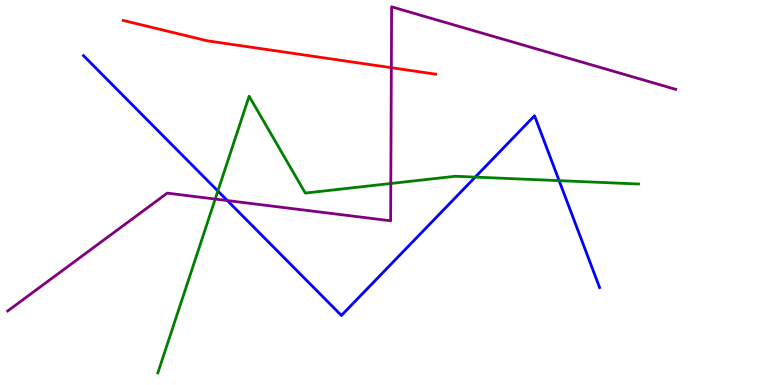[{'lines': ['blue', 'red'], 'intersections': []}, {'lines': ['green', 'red'], 'intersections': []}, {'lines': ['purple', 'red'], 'intersections': [{'x': 5.05, 'y': 8.24}]}, {'lines': ['blue', 'green'], 'intersections': [{'x': 2.81, 'y': 5.04}, {'x': 6.13, 'y': 5.4}, {'x': 7.21, 'y': 5.31}]}, {'lines': ['blue', 'purple'], 'intersections': [{'x': 2.93, 'y': 4.79}]}, {'lines': ['green', 'purple'], 'intersections': [{'x': 2.78, 'y': 4.83}, {'x': 5.04, 'y': 5.23}]}]